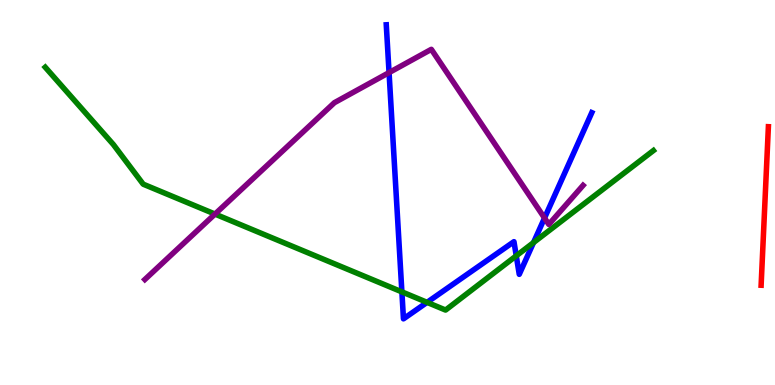[{'lines': ['blue', 'red'], 'intersections': []}, {'lines': ['green', 'red'], 'intersections': []}, {'lines': ['purple', 'red'], 'intersections': []}, {'lines': ['blue', 'green'], 'intersections': [{'x': 5.19, 'y': 2.42}, {'x': 5.51, 'y': 2.15}, {'x': 6.66, 'y': 3.36}, {'x': 6.88, 'y': 3.7}]}, {'lines': ['blue', 'purple'], 'intersections': [{'x': 5.02, 'y': 8.11}, {'x': 7.03, 'y': 4.34}]}, {'lines': ['green', 'purple'], 'intersections': [{'x': 2.77, 'y': 4.44}]}]